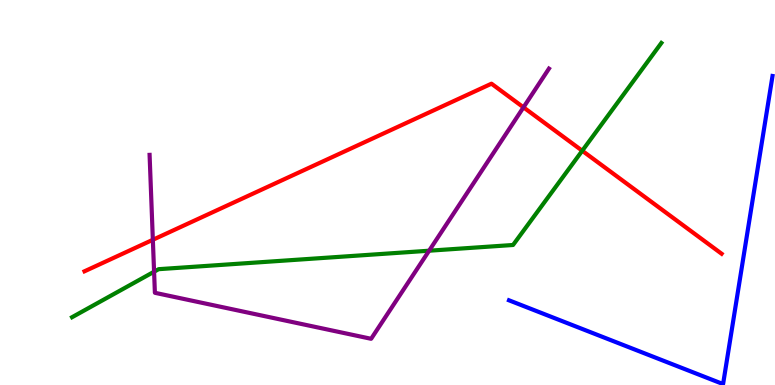[{'lines': ['blue', 'red'], 'intersections': []}, {'lines': ['green', 'red'], 'intersections': [{'x': 7.51, 'y': 6.08}]}, {'lines': ['purple', 'red'], 'intersections': [{'x': 1.97, 'y': 3.77}, {'x': 6.75, 'y': 7.21}]}, {'lines': ['blue', 'green'], 'intersections': []}, {'lines': ['blue', 'purple'], 'intersections': []}, {'lines': ['green', 'purple'], 'intersections': [{'x': 1.99, 'y': 2.94}, {'x': 5.54, 'y': 3.49}]}]